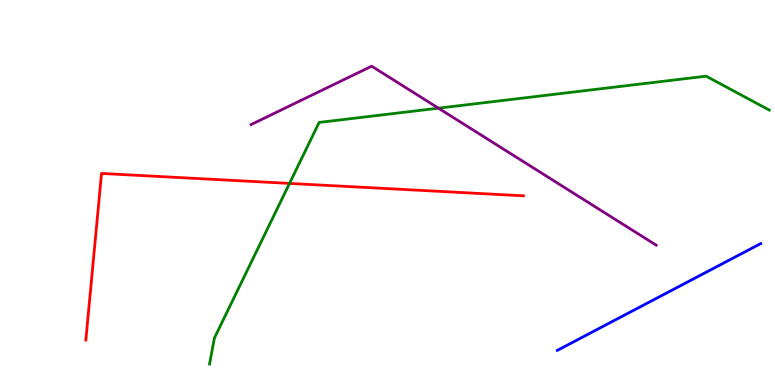[{'lines': ['blue', 'red'], 'intersections': []}, {'lines': ['green', 'red'], 'intersections': [{'x': 3.74, 'y': 5.24}]}, {'lines': ['purple', 'red'], 'intersections': []}, {'lines': ['blue', 'green'], 'intersections': []}, {'lines': ['blue', 'purple'], 'intersections': []}, {'lines': ['green', 'purple'], 'intersections': [{'x': 5.66, 'y': 7.19}]}]